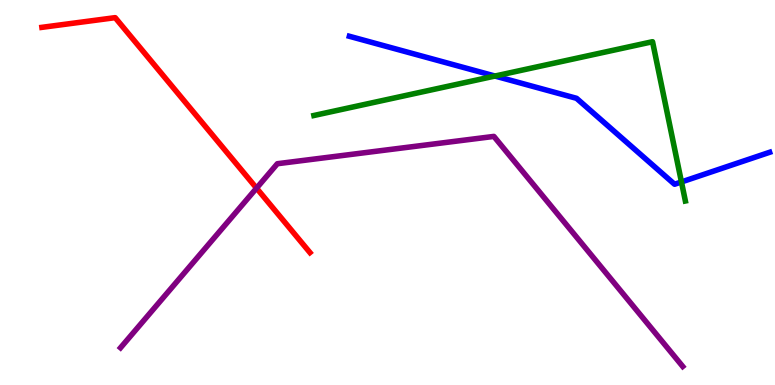[{'lines': ['blue', 'red'], 'intersections': []}, {'lines': ['green', 'red'], 'intersections': []}, {'lines': ['purple', 'red'], 'intersections': [{'x': 3.31, 'y': 5.11}]}, {'lines': ['blue', 'green'], 'intersections': [{'x': 6.39, 'y': 8.02}, {'x': 8.79, 'y': 5.27}]}, {'lines': ['blue', 'purple'], 'intersections': []}, {'lines': ['green', 'purple'], 'intersections': []}]